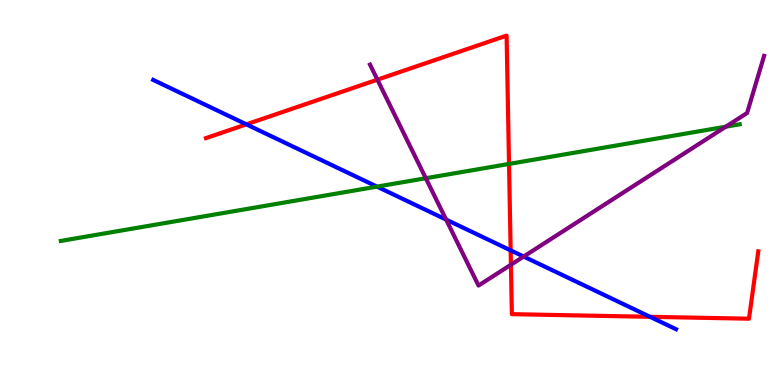[{'lines': ['blue', 'red'], 'intersections': [{'x': 3.18, 'y': 6.77}, {'x': 6.59, 'y': 3.5}, {'x': 8.39, 'y': 1.77}]}, {'lines': ['green', 'red'], 'intersections': [{'x': 6.57, 'y': 5.74}]}, {'lines': ['purple', 'red'], 'intersections': [{'x': 4.87, 'y': 7.93}, {'x': 6.59, 'y': 3.12}]}, {'lines': ['blue', 'green'], 'intersections': [{'x': 4.86, 'y': 5.15}]}, {'lines': ['blue', 'purple'], 'intersections': [{'x': 5.76, 'y': 4.3}, {'x': 6.76, 'y': 3.34}]}, {'lines': ['green', 'purple'], 'intersections': [{'x': 5.49, 'y': 5.37}, {'x': 9.37, 'y': 6.71}]}]